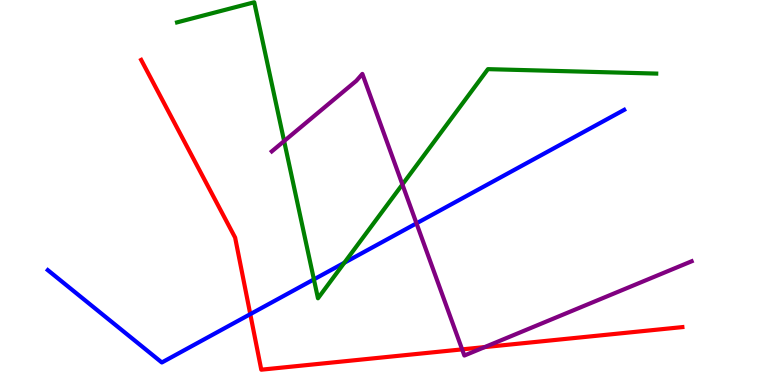[{'lines': ['blue', 'red'], 'intersections': [{'x': 3.23, 'y': 1.84}]}, {'lines': ['green', 'red'], 'intersections': []}, {'lines': ['purple', 'red'], 'intersections': [{'x': 5.96, 'y': 0.925}, {'x': 6.25, 'y': 0.984}]}, {'lines': ['blue', 'green'], 'intersections': [{'x': 4.05, 'y': 2.74}, {'x': 4.44, 'y': 3.17}]}, {'lines': ['blue', 'purple'], 'intersections': [{'x': 5.37, 'y': 4.2}]}, {'lines': ['green', 'purple'], 'intersections': [{'x': 3.67, 'y': 6.34}, {'x': 5.19, 'y': 5.21}]}]